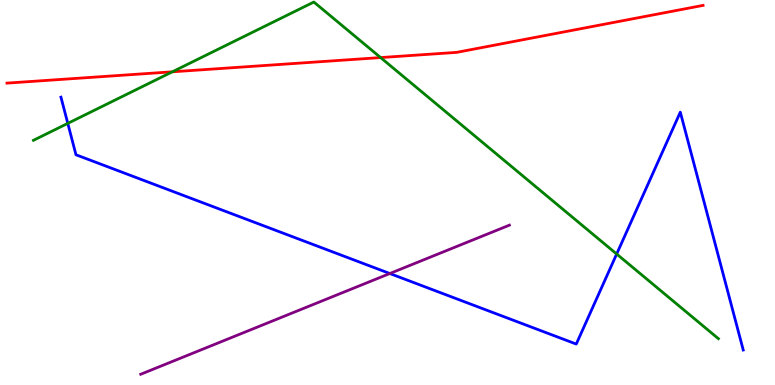[{'lines': ['blue', 'red'], 'intersections': []}, {'lines': ['green', 'red'], 'intersections': [{'x': 2.22, 'y': 8.13}, {'x': 4.91, 'y': 8.5}]}, {'lines': ['purple', 'red'], 'intersections': []}, {'lines': ['blue', 'green'], 'intersections': [{'x': 0.875, 'y': 6.8}, {'x': 7.96, 'y': 3.4}]}, {'lines': ['blue', 'purple'], 'intersections': [{'x': 5.03, 'y': 2.9}]}, {'lines': ['green', 'purple'], 'intersections': []}]